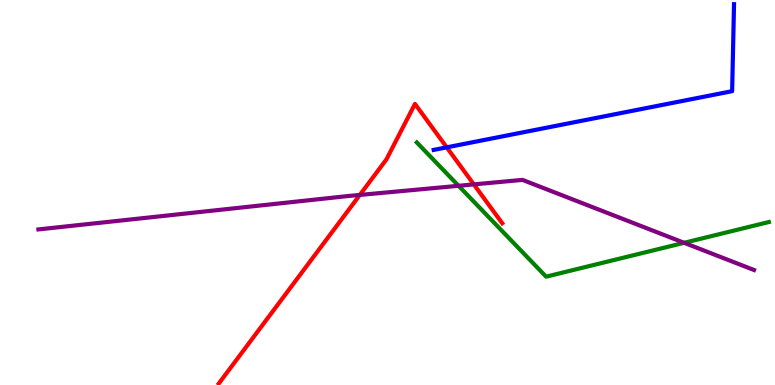[{'lines': ['blue', 'red'], 'intersections': [{'x': 5.76, 'y': 6.17}]}, {'lines': ['green', 'red'], 'intersections': []}, {'lines': ['purple', 'red'], 'intersections': [{'x': 4.64, 'y': 4.94}, {'x': 6.11, 'y': 5.21}]}, {'lines': ['blue', 'green'], 'intersections': []}, {'lines': ['blue', 'purple'], 'intersections': []}, {'lines': ['green', 'purple'], 'intersections': [{'x': 5.92, 'y': 5.17}, {'x': 8.83, 'y': 3.69}]}]